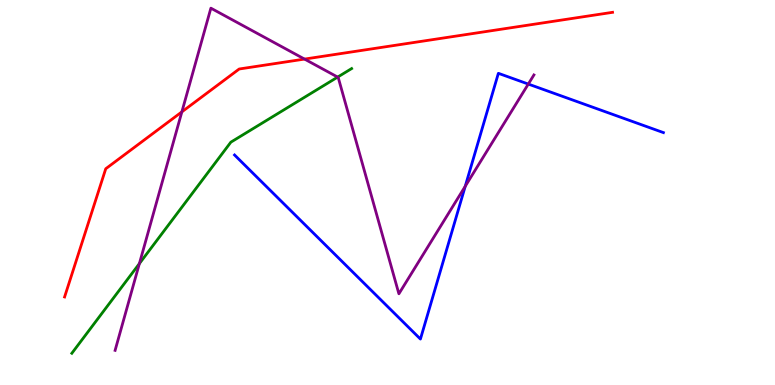[{'lines': ['blue', 'red'], 'intersections': []}, {'lines': ['green', 'red'], 'intersections': []}, {'lines': ['purple', 'red'], 'intersections': [{'x': 2.35, 'y': 7.09}, {'x': 3.93, 'y': 8.47}]}, {'lines': ['blue', 'green'], 'intersections': []}, {'lines': ['blue', 'purple'], 'intersections': [{'x': 6.0, 'y': 5.16}, {'x': 6.82, 'y': 7.82}]}, {'lines': ['green', 'purple'], 'intersections': [{'x': 1.8, 'y': 3.15}, {'x': 4.36, 'y': 8.0}]}]